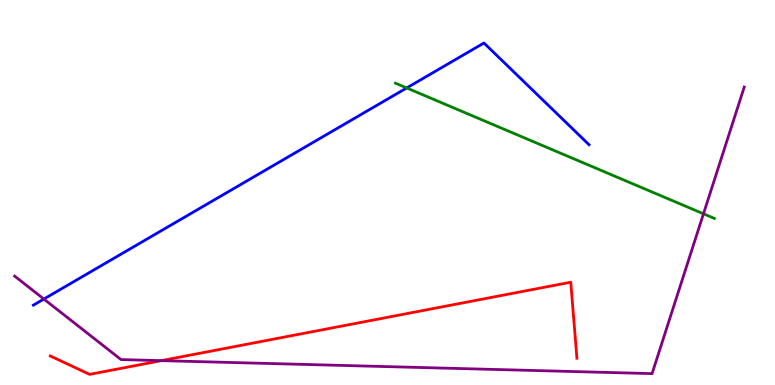[{'lines': ['blue', 'red'], 'intersections': []}, {'lines': ['green', 'red'], 'intersections': []}, {'lines': ['purple', 'red'], 'intersections': [{'x': 2.08, 'y': 0.633}]}, {'lines': ['blue', 'green'], 'intersections': [{'x': 5.25, 'y': 7.72}]}, {'lines': ['blue', 'purple'], 'intersections': [{'x': 0.566, 'y': 2.23}]}, {'lines': ['green', 'purple'], 'intersections': [{'x': 9.08, 'y': 4.45}]}]